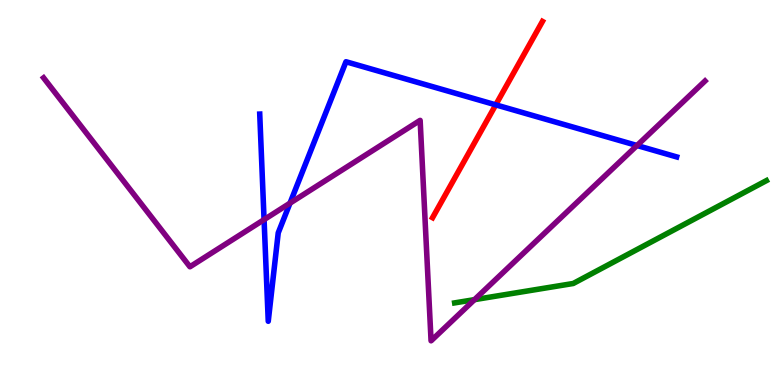[{'lines': ['blue', 'red'], 'intersections': [{'x': 6.4, 'y': 7.28}]}, {'lines': ['green', 'red'], 'intersections': []}, {'lines': ['purple', 'red'], 'intersections': []}, {'lines': ['blue', 'green'], 'intersections': []}, {'lines': ['blue', 'purple'], 'intersections': [{'x': 3.41, 'y': 4.3}, {'x': 3.74, 'y': 4.72}, {'x': 8.22, 'y': 6.22}]}, {'lines': ['green', 'purple'], 'intersections': [{'x': 6.12, 'y': 2.22}]}]